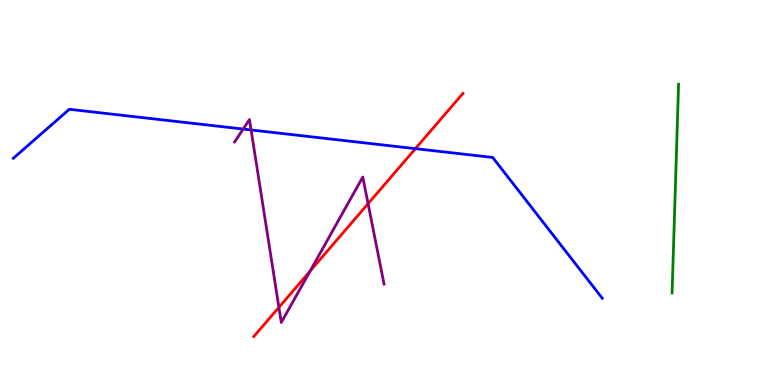[{'lines': ['blue', 'red'], 'intersections': [{'x': 5.36, 'y': 6.14}]}, {'lines': ['green', 'red'], 'intersections': []}, {'lines': ['purple', 'red'], 'intersections': [{'x': 3.6, 'y': 2.02}, {'x': 4.0, 'y': 2.96}, {'x': 4.75, 'y': 4.71}]}, {'lines': ['blue', 'green'], 'intersections': []}, {'lines': ['blue', 'purple'], 'intersections': [{'x': 3.14, 'y': 6.65}, {'x': 3.24, 'y': 6.62}]}, {'lines': ['green', 'purple'], 'intersections': []}]